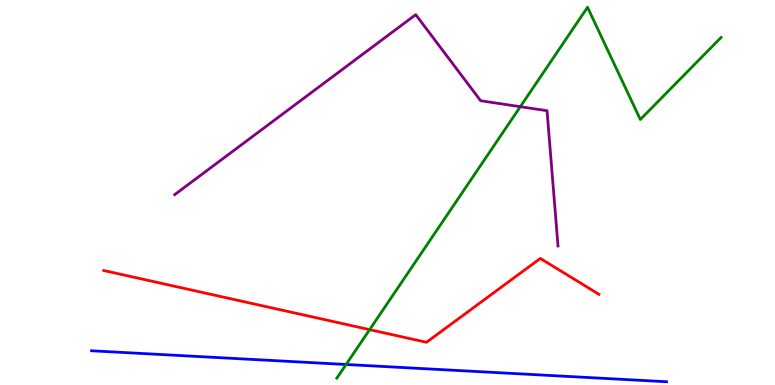[{'lines': ['blue', 'red'], 'intersections': []}, {'lines': ['green', 'red'], 'intersections': [{'x': 4.77, 'y': 1.44}]}, {'lines': ['purple', 'red'], 'intersections': []}, {'lines': ['blue', 'green'], 'intersections': [{'x': 4.47, 'y': 0.533}]}, {'lines': ['blue', 'purple'], 'intersections': []}, {'lines': ['green', 'purple'], 'intersections': [{'x': 6.71, 'y': 7.23}]}]